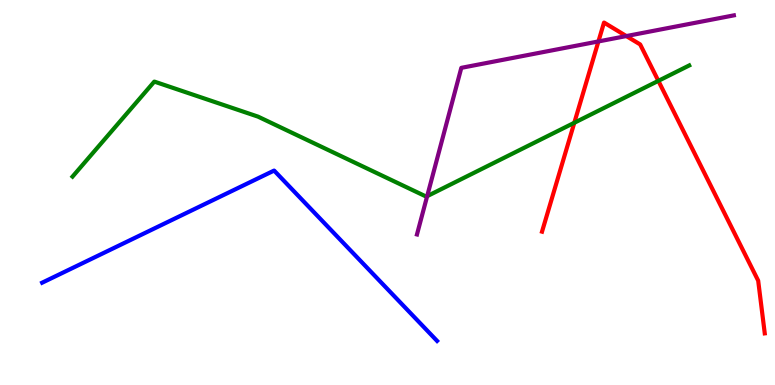[{'lines': ['blue', 'red'], 'intersections': []}, {'lines': ['green', 'red'], 'intersections': [{'x': 7.41, 'y': 6.81}, {'x': 8.49, 'y': 7.9}]}, {'lines': ['purple', 'red'], 'intersections': [{'x': 7.72, 'y': 8.92}, {'x': 8.08, 'y': 9.06}]}, {'lines': ['blue', 'green'], 'intersections': []}, {'lines': ['blue', 'purple'], 'intersections': []}, {'lines': ['green', 'purple'], 'intersections': [{'x': 5.51, 'y': 4.9}]}]